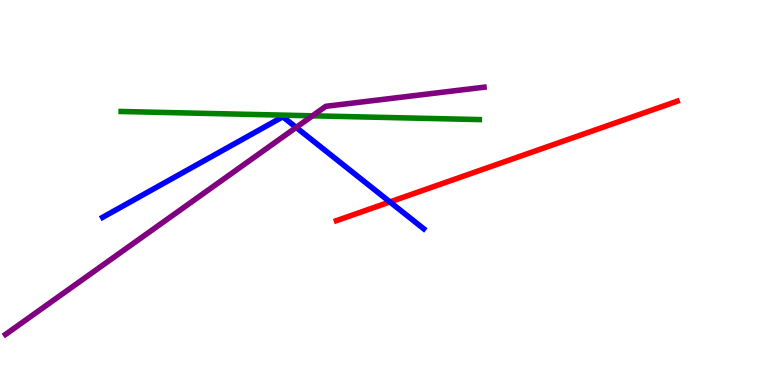[{'lines': ['blue', 'red'], 'intersections': [{'x': 5.03, 'y': 4.76}]}, {'lines': ['green', 'red'], 'intersections': []}, {'lines': ['purple', 'red'], 'intersections': []}, {'lines': ['blue', 'green'], 'intersections': []}, {'lines': ['blue', 'purple'], 'intersections': [{'x': 3.82, 'y': 6.69}]}, {'lines': ['green', 'purple'], 'intersections': [{'x': 4.03, 'y': 6.99}]}]